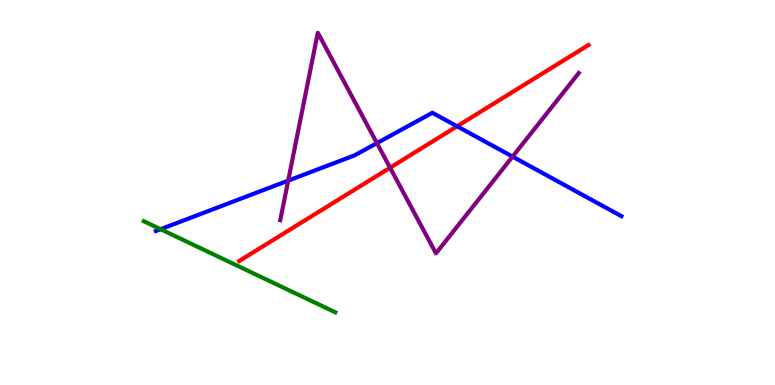[{'lines': ['blue', 'red'], 'intersections': [{'x': 5.9, 'y': 6.72}]}, {'lines': ['green', 'red'], 'intersections': []}, {'lines': ['purple', 'red'], 'intersections': [{'x': 5.03, 'y': 5.64}]}, {'lines': ['blue', 'green'], 'intersections': [{'x': 2.07, 'y': 4.05}]}, {'lines': ['blue', 'purple'], 'intersections': [{'x': 3.72, 'y': 5.31}, {'x': 4.86, 'y': 6.28}, {'x': 6.61, 'y': 5.93}]}, {'lines': ['green', 'purple'], 'intersections': []}]